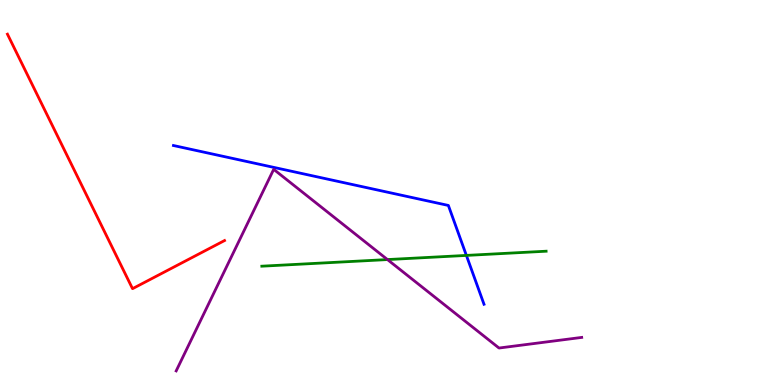[{'lines': ['blue', 'red'], 'intersections': []}, {'lines': ['green', 'red'], 'intersections': []}, {'lines': ['purple', 'red'], 'intersections': []}, {'lines': ['blue', 'green'], 'intersections': [{'x': 6.02, 'y': 3.37}]}, {'lines': ['blue', 'purple'], 'intersections': []}, {'lines': ['green', 'purple'], 'intersections': [{'x': 5.0, 'y': 3.26}]}]